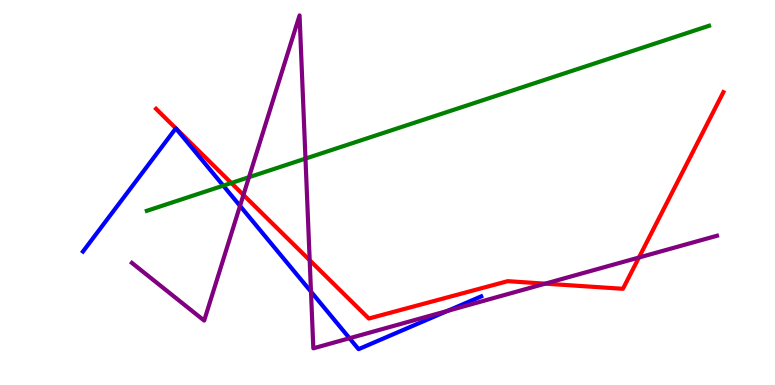[{'lines': ['blue', 'red'], 'intersections': [{'x': 2.27, 'y': 6.67}, {'x': 2.27, 'y': 6.66}]}, {'lines': ['green', 'red'], 'intersections': [{'x': 2.98, 'y': 5.25}]}, {'lines': ['purple', 'red'], 'intersections': [{'x': 3.14, 'y': 4.94}, {'x': 4.0, 'y': 3.24}, {'x': 7.03, 'y': 2.63}, {'x': 8.24, 'y': 3.31}]}, {'lines': ['blue', 'green'], 'intersections': [{'x': 2.88, 'y': 5.18}]}, {'lines': ['blue', 'purple'], 'intersections': [{'x': 3.1, 'y': 4.65}, {'x': 4.01, 'y': 2.42}, {'x': 4.51, 'y': 1.21}, {'x': 5.77, 'y': 1.92}]}, {'lines': ['green', 'purple'], 'intersections': [{'x': 3.21, 'y': 5.4}, {'x': 3.94, 'y': 5.88}]}]